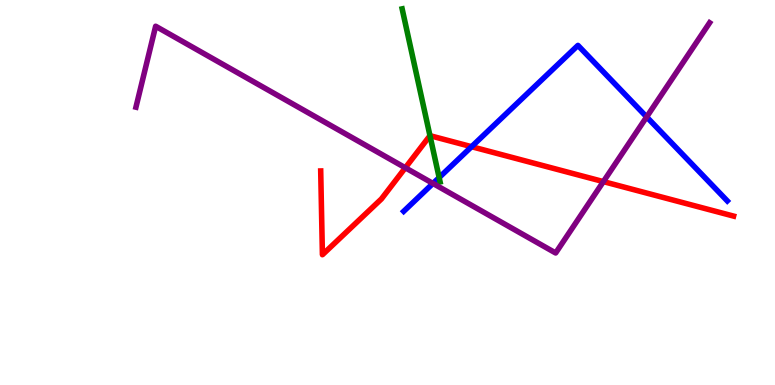[{'lines': ['blue', 'red'], 'intersections': [{'x': 6.08, 'y': 6.19}]}, {'lines': ['green', 'red'], 'intersections': [{'x': 5.55, 'y': 6.48}]}, {'lines': ['purple', 'red'], 'intersections': [{'x': 5.23, 'y': 5.64}, {'x': 7.79, 'y': 5.28}]}, {'lines': ['blue', 'green'], 'intersections': [{'x': 5.67, 'y': 5.39}]}, {'lines': ['blue', 'purple'], 'intersections': [{'x': 5.59, 'y': 5.24}, {'x': 8.34, 'y': 6.96}]}, {'lines': ['green', 'purple'], 'intersections': []}]